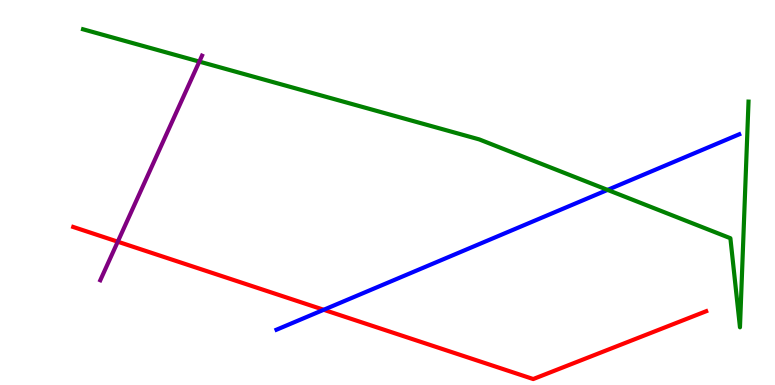[{'lines': ['blue', 'red'], 'intersections': [{'x': 4.18, 'y': 1.95}]}, {'lines': ['green', 'red'], 'intersections': []}, {'lines': ['purple', 'red'], 'intersections': [{'x': 1.52, 'y': 3.72}]}, {'lines': ['blue', 'green'], 'intersections': [{'x': 7.84, 'y': 5.07}]}, {'lines': ['blue', 'purple'], 'intersections': []}, {'lines': ['green', 'purple'], 'intersections': [{'x': 2.57, 'y': 8.4}]}]